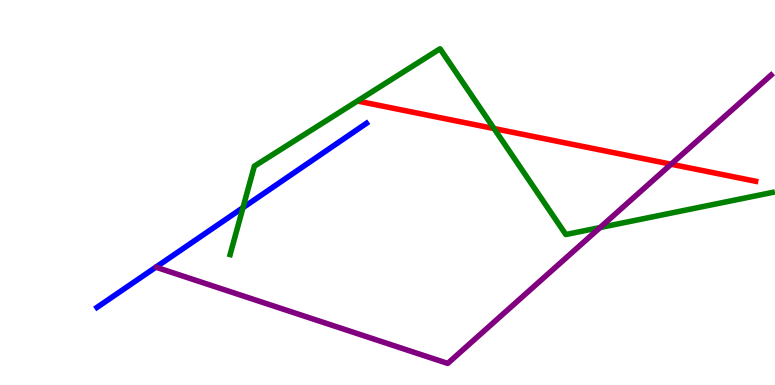[{'lines': ['blue', 'red'], 'intersections': []}, {'lines': ['green', 'red'], 'intersections': [{'x': 6.37, 'y': 6.66}]}, {'lines': ['purple', 'red'], 'intersections': [{'x': 8.66, 'y': 5.73}]}, {'lines': ['blue', 'green'], 'intersections': [{'x': 3.14, 'y': 4.61}]}, {'lines': ['blue', 'purple'], 'intersections': []}, {'lines': ['green', 'purple'], 'intersections': [{'x': 7.74, 'y': 4.09}]}]